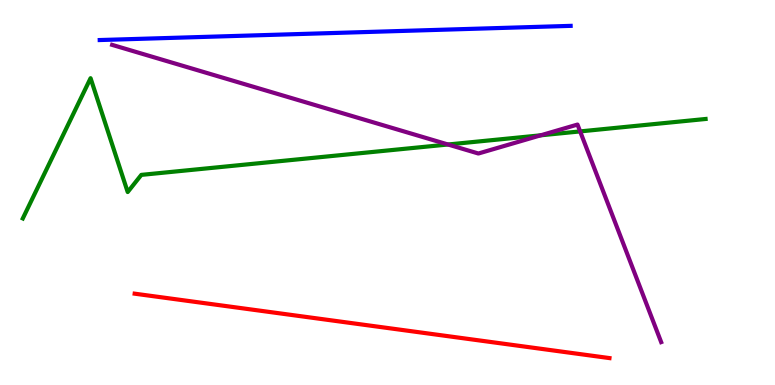[{'lines': ['blue', 'red'], 'intersections': []}, {'lines': ['green', 'red'], 'intersections': []}, {'lines': ['purple', 'red'], 'intersections': []}, {'lines': ['blue', 'green'], 'intersections': []}, {'lines': ['blue', 'purple'], 'intersections': []}, {'lines': ['green', 'purple'], 'intersections': [{'x': 5.78, 'y': 6.25}, {'x': 6.98, 'y': 6.49}, {'x': 7.49, 'y': 6.59}]}]